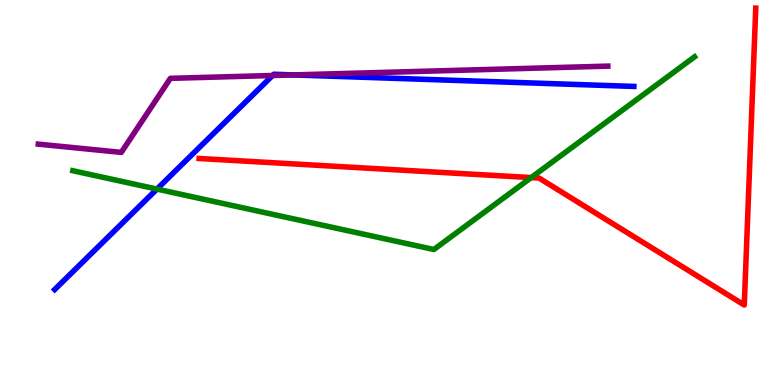[{'lines': ['blue', 'red'], 'intersections': []}, {'lines': ['green', 'red'], 'intersections': [{'x': 6.85, 'y': 5.39}]}, {'lines': ['purple', 'red'], 'intersections': []}, {'lines': ['blue', 'green'], 'intersections': [{'x': 2.03, 'y': 5.09}]}, {'lines': ['blue', 'purple'], 'intersections': [{'x': 3.52, 'y': 8.04}, {'x': 3.79, 'y': 8.05}]}, {'lines': ['green', 'purple'], 'intersections': []}]